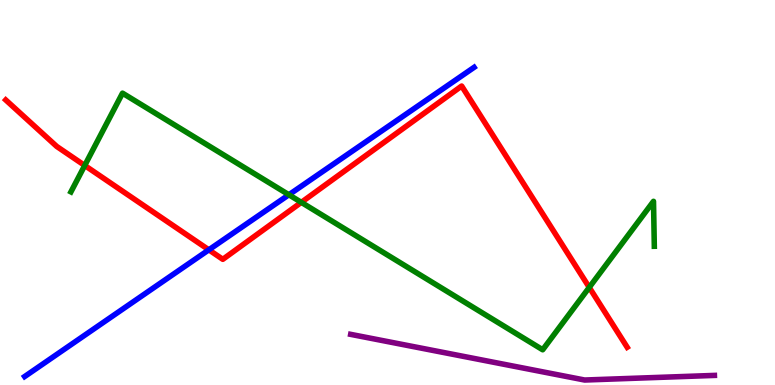[{'lines': ['blue', 'red'], 'intersections': [{'x': 2.69, 'y': 3.51}]}, {'lines': ['green', 'red'], 'intersections': [{'x': 1.09, 'y': 5.7}, {'x': 3.89, 'y': 4.74}, {'x': 7.6, 'y': 2.54}]}, {'lines': ['purple', 'red'], 'intersections': []}, {'lines': ['blue', 'green'], 'intersections': [{'x': 3.73, 'y': 4.94}]}, {'lines': ['blue', 'purple'], 'intersections': []}, {'lines': ['green', 'purple'], 'intersections': []}]